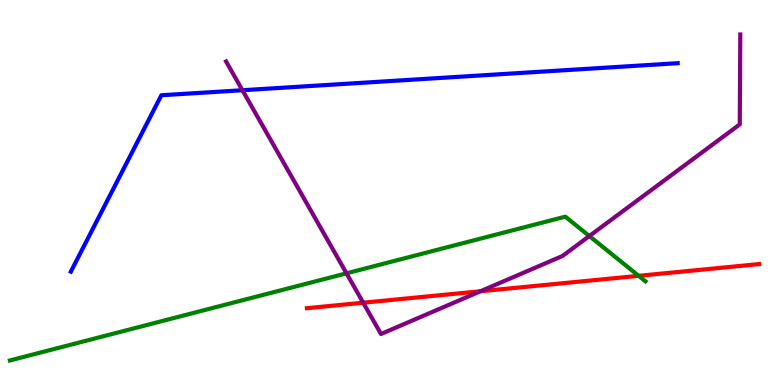[{'lines': ['blue', 'red'], 'intersections': []}, {'lines': ['green', 'red'], 'intersections': [{'x': 8.24, 'y': 2.84}]}, {'lines': ['purple', 'red'], 'intersections': [{'x': 4.69, 'y': 2.14}, {'x': 6.2, 'y': 2.43}]}, {'lines': ['blue', 'green'], 'intersections': []}, {'lines': ['blue', 'purple'], 'intersections': [{'x': 3.13, 'y': 7.66}]}, {'lines': ['green', 'purple'], 'intersections': [{'x': 4.47, 'y': 2.9}, {'x': 7.6, 'y': 3.87}]}]